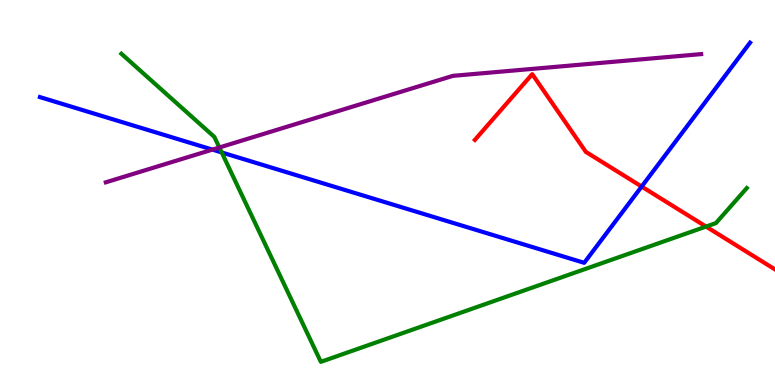[{'lines': ['blue', 'red'], 'intersections': [{'x': 8.28, 'y': 5.15}]}, {'lines': ['green', 'red'], 'intersections': [{'x': 9.11, 'y': 4.11}]}, {'lines': ['purple', 'red'], 'intersections': []}, {'lines': ['blue', 'green'], 'intersections': [{'x': 2.86, 'y': 6.04}]}, {'lines': ['blue', 'purple'], 'intersections': [{'x': 2.74, 'y': 6.11}]}, {'lines': ['green', 'purple'], 'intersections': [{'x': 2.83, 'y': 6.17}]}]